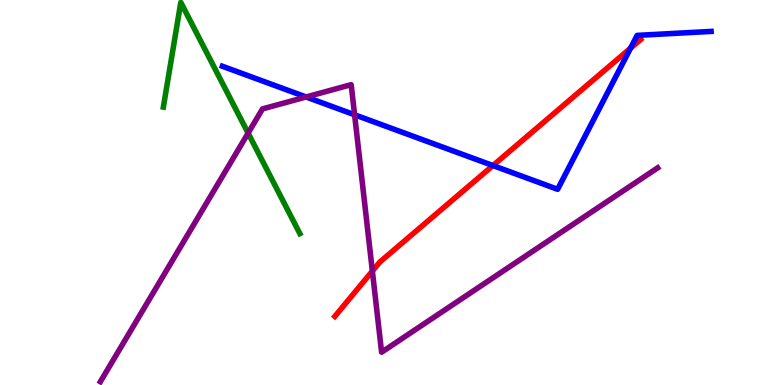[{'lines': ['blue', 'red'], 'intersections': [{'x': 6.36, 'y': 5.7}, {'x': 8.14, 'y': 8.75}]}, {'lines': ['green', 'red'], 'intersections': []}, {'lines': ['purple', 'red'], 'intersections': [{'x': 4.8, 'y': 2.96}]}, {'lines': ['blue', 'green'], 'intersections': []}, {'lines': ['blue', 'purple'], 'intersections': [{'x': 3.95, 'y': 7.48}, {'x': 4.58, 'y': 7.02}]}, {'lines': ['green', 'purple'], 'intersections': [{'x': 3.2, 'y': 6.54}]}]